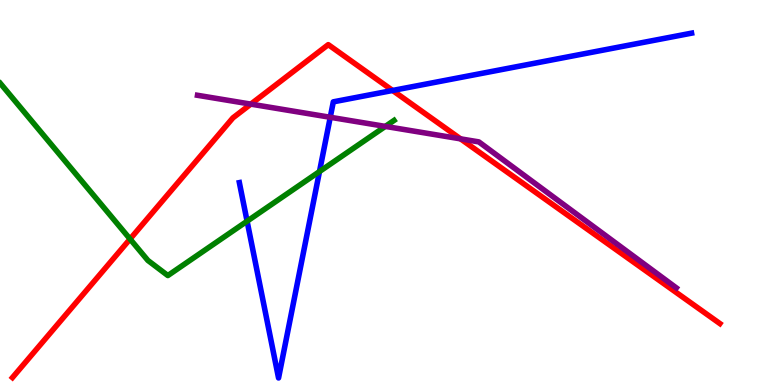[{'lines': ['blue', 'red'], 'intersections': [{'x': 5.07, 'y': 7.65}]}, {'lines': ['green', 'red'], 'intersections': [{'x': 1.68, 'y': 3.79}]}, {'lines': ['purple', 'red'], 'intersections': [{'x': 3.24, 'y': 7.3}, {'x': 5.94, 'y': 6.39}]}, {'lines': ['blue', 'green'], 'intersections': [{'x': 3.19, 'y': 4.25}, {'x': 4.12, 'y': 5.54}]}, {'lines': ['blue', 'purple'], 'intersections': [{'x': 4.26, 'y': 6.95}]}, {'lines': ['green', 'purple'], 'intersections': [{'x': 4.97, 'y': 6.72}]}]